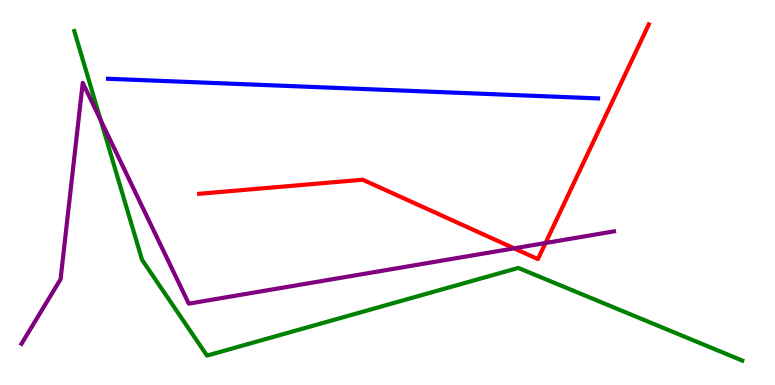[{'lines': ['blue', 'red'], 'intersections': []}, {'lines': ['green', 'red'], 'intersections': []}, {'lines': ['purple', 'red'], 'intersections': [{'x': 6.63, 'y': 3.55}, {'x': 7.04, 'y': 3.69}]}, {'lines': ['blue', 'green'], 'intersections': []}, {'lines': ['blue', 'purple'], 'intersections': []}, {'lines': ['green', 'purple'], 'intersections': [{'x': 1.3, 'y': 6.88}]}]